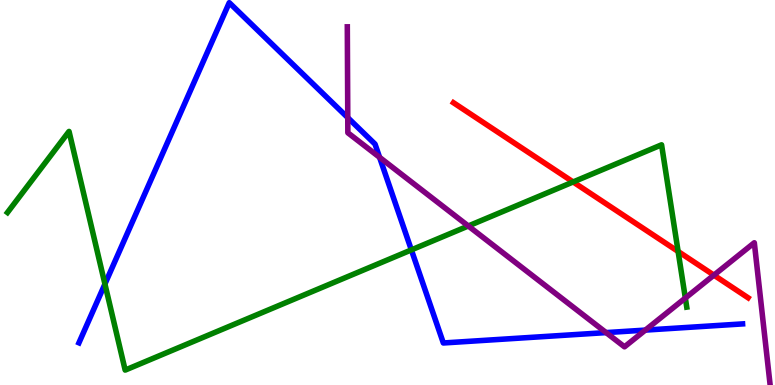[{'lines': ['blue', 'red'], 'intersections': []}, {'lines': ['green', 'red'], 'intersections': [{'x': 7.4, 'y': 5.27}, {'x': 8.75, 'y': 3.47}]}, {'lines': ['purple', 'red'], 'intersections': [{'x': 9.21, 'y': 2.85}]}, {'lines': ['blue', 'green'], 'intersections': [{'x': 1.35, 'y': 2.62}, {'x': 5.31, 'y': 3.51}]}, {'lines': ['blue', 'purple'], 'intersections': [{'x': 4.49, 'y': 6.94}, {'x': 4.9, 'y': 5.91}, {'x': 7.82, 'y': 1.36}, {'x': 8.33, 'y': 1.43}]}, {'lines': ['green', 'purple'], 'intersections': [{'x': 6.04, 'y': 4.13}, {'x': 8.84, 'y': 2.26}]}]